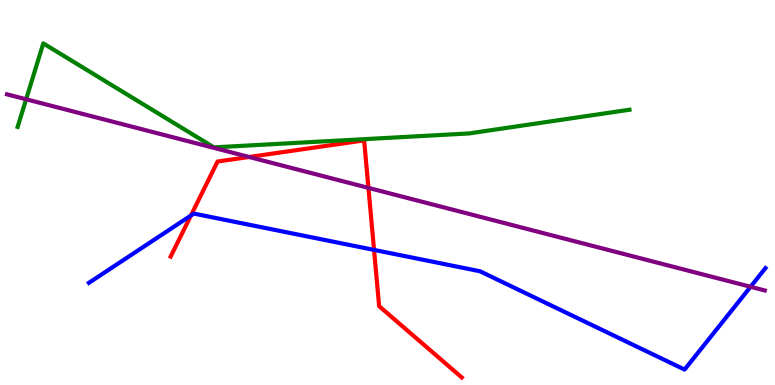[{'lines': ['blue', 'red'], 'intersections': [{'x': 2.46, 'y': 4.4}, {'x': 4.83, 'y': 3.51}]}, {'lines': ['green', 'red'], 'intersections': []}, {'lines': ['purple', 'red'], 'intersections': [{'x': 3.21, 'y': 5.92}, {'x': 4.75, 'y': 5.12}]}, {'lines': ['blue', 'green'], 'intersections': []}, {'lines': ['blue', 'purple'], 'intersections': [{'x': 9.68, 'y': 2.55}]}, {'lines': ['green', 'purple'], 'intersections': [{'x': 0.337, 'y': 7.42}]}]